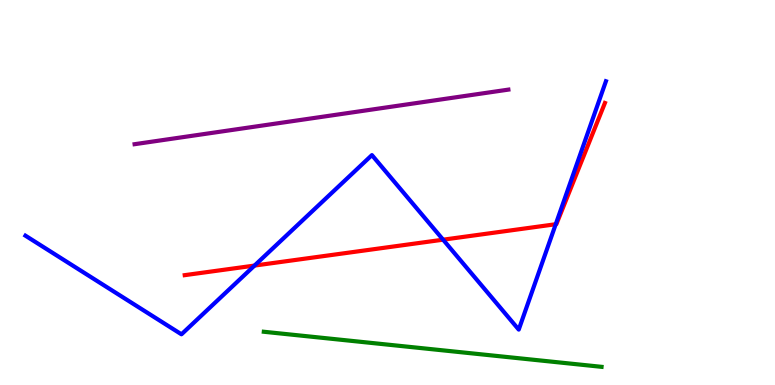[{'lines': ['blue', 'red'], 'intersections': [{'x': 3.28, 'y': 3.1}, {'x': 5.72, 'y': 3.77}, {'x': 7.17, 'y': 4.18}]}, {'lines': ['green', 'red'], 'intersections': []}, {'lines': ['purple', 'red'], 'intersections': []}, {'lines': ['blue', 'green'], 'intersections': []}, {'lines': ['blue', 'purple'], 'intersections': []}, {'lines': ['green', 'purple'], 'intersections': []}]